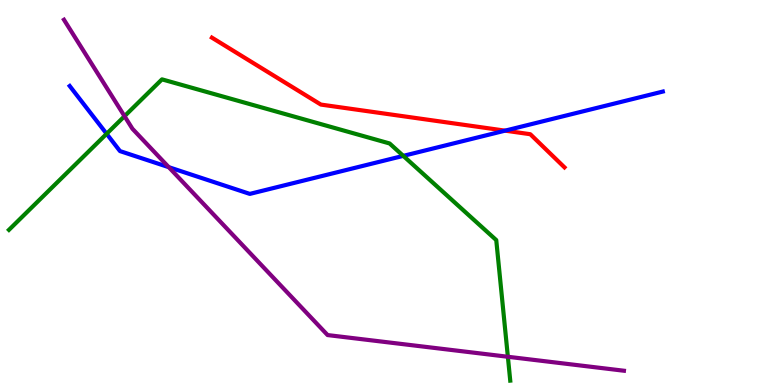[{'lines': ['blue', 'red'], 'intersections': [{'x': 6.52, 'y': 6.61}]}, {'lines': ['green', 'red'], 'intersections': []}, {'lines': ['purple', 'red'], 'intersections': []}, {'lines': ['blue', 'green'], 'intersections': [{'x': 1.38, 'y': 6.52}, {'x': 5.2, 'y': 5.95}]}, {'lines': ['blue', 'purple'], 'intersections': [{'x': 2.18, 'y': 5.66}]}, {'lines': ['green', 'purple'], 'intersections': [{'x': 1.61, 'y': 6.98}, {'x': 6.55, 'y': 0.733}]}]